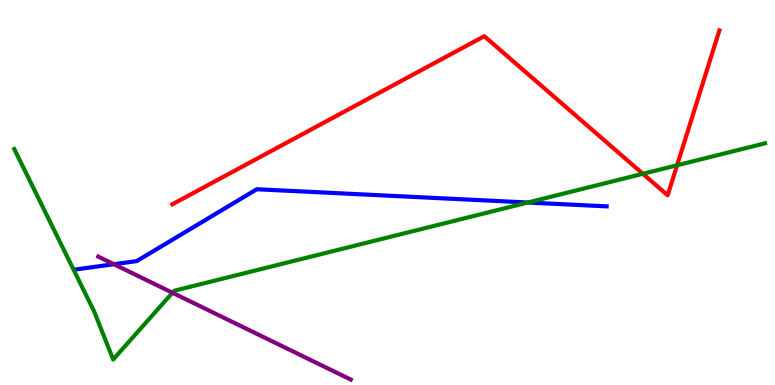[{'lines': ['blue', 'red'], 'intersections': []}, {'lines': ['green', 'red'], 'intersections': [{'x': 8.3, 'y': 5.49}, {'x': 8.74, 'y': 5.71}]}, {'lines': ['purple', 'red'], 'intersections': []}, {'lines': ['blue', 'green'], 'intersections': [{'x': 6.81, 'y': 4.74}]}, {'lines': ['blue', 'purple'], 'intersections': [{'x': 1.47, 'y': 3.14}]}, {'lines': ['green', 'purple'], 'intersections': [{'x': 2.23, 'y': 2.4}]}]